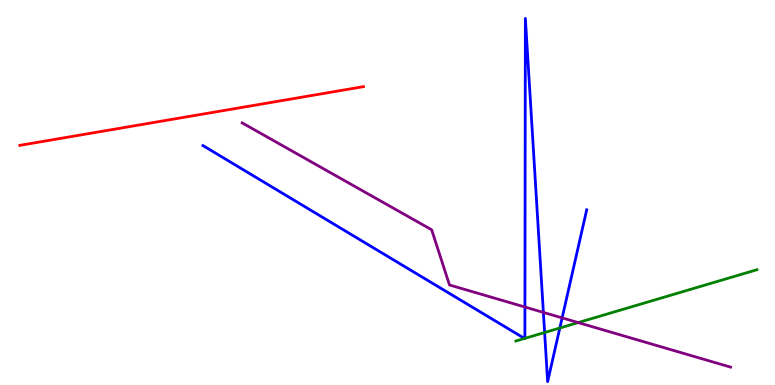[{'lines': ['blue', 'red'], 'intersections': []}, {'lines': ['green', 'red'], 'intersections': []}, {'lines': ['purple', 'red'], 'intersections': []}, {'lines': ['blue', 'green'], 'intersections': [{'x': 6.77, 'y': 1.21}, {'x': 6.77, 'y': 1.21}, {'x': 7.03, 'y': 1.36}, {'x': 7.22, 'y': 1.48}]}, {'lines': ['blue', 'purple'], 'intersections': [{'x': 6.77, 'y': 2.03}, {'x': 7.01, 'y': 1.89}, {'x': 7.25, 'y': 1.74}]}, {'lines': ['green', 'purple'], 'intersections': [{'x': 7.46, 'y': 1.62}]}]